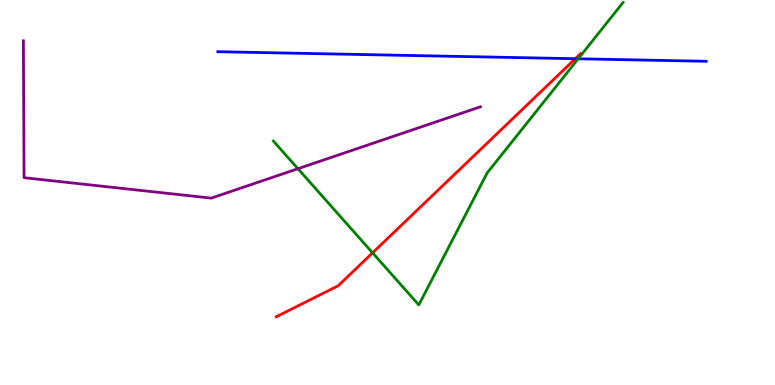[{'lines': ['blue', 'red'], 'intersections': [{'x': 7.42, 'y': 8.47}]}, {'lines': ['green', 'red'], 'intersections': [{'x': 4.81, 'y': 3.43}]}, {'lines': ['purple', 'red'], 'intersections': []}, {'lines': ['blue', 'green'], 'intersections': [{'x': 7.46, 'y': 8.47}]}, {'lines': ['blue', 'purple'], 'intersections': []}, {'lines': ['green', 'purple'], 'intersections': [{'x': 3.84, 'y': 5.62}]}]